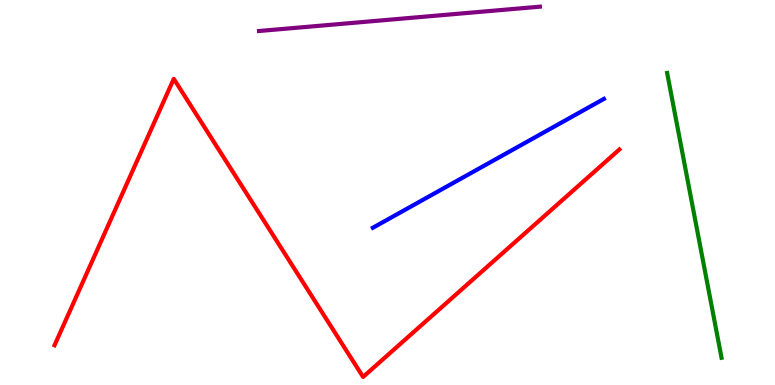[{'lines': ['blue', 'red'], 'intersections': []}, {'lines': ['green', 'red'], 'intersections': []}, {'lines': ['purple', 'red'], 'intersections': []}, {'lines': ['blue', 'green'], 'intersections': []}, {'lines': ['blue', 'purple'], 'intersections': []}, {'lines': ['green', 'purple'], 'intersections': []}]